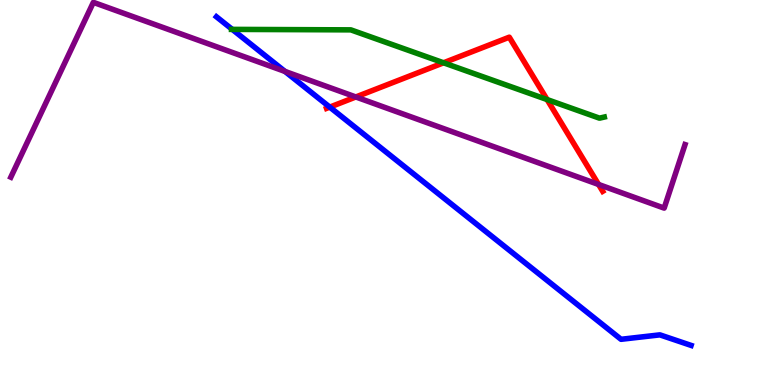[{'lines': ['blue', 'red'], 'intersections': [{'x': 4.26, 'y': 7.22}]}, {'lines': ['green', 'red'], 'intersections': [{'x': 5.72, 'y': 8.37}, {'x': 7.06, 'y': 7.41}]}, {'lines': ['purple', 'red'], 'intersections': [{'x': 4.59, 'y': 7.48}, {'x': 7.72, 'y': 5.21}]}, {'lines': ['blue', 'green'], 'intersections': [{'x': 3.0, 'y': 9.24}]}, {'lines': ['blue', 'purple'], 'intersections': [{'x': 3.68, 'y': 8.14}]}, {'lines': ['green', 'purple'], 'intersections': []}]